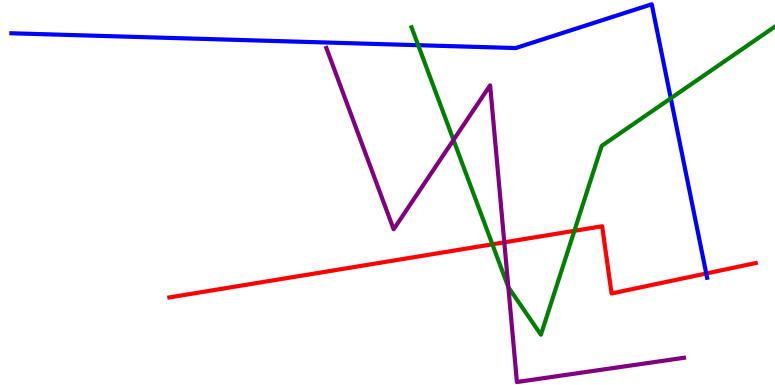[{'lines': ['blue', 'red'], 'intersections': [{'x': 9.11, 'y': 2.9}]}, {'lines': ['green', 'red'], 'intersections': [{'x': 6.35, 'y': 3.65}, {'x': 7.41, 'y': 4.0}]}, {'lines': ['purple', 'red'], 'intersections': [{'x': 6.51, 'y': 3.71}]}, {'lines': ['blue', 'green'], 'intersections': [{'x': 5.4, 'y': 8.83}, {'x': 8.66, 'y': 7.45}]}, {'lines': ['blue', 'purple'], 'intersections': []}, {'lines': ['green', 'purple'], 'intersections': [{'x': 5.85, 'y': 6.36}, {'x': 6.56, 'y': 2.54}]}]